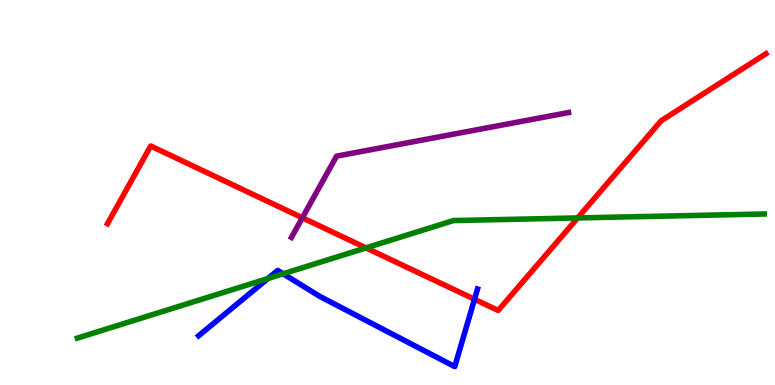[{'lines': ['blue', 'red'], 'intersections': [{'x': 6.12, 'y': 2.23}]}, {'lines': ['green', 'red'], 'intersections': [{'x': 4.72, 'y': 3.56}, {'x': 7.45, 'y': 4.34}]}, {'lines': ['purple', 'red'], 'intersections': [{'x': 3.9, 'y': 4.34}]}, {'lines': ['blue', 'green'], 'intersections': [{'x': 3.46, 'y': 2.76}, {'x': 3.65, 'y': 2.89}]}, {'lines': ['blue', 'purple'], 'intersections': []}, {'lines': ['green', 'purple'], 'intersections': []}]